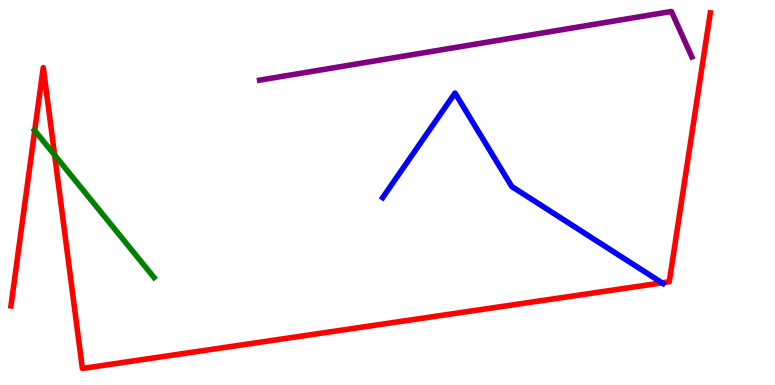[{'lines': ['blue', 'red'], 'intersections': [{'x': 8.54, 'y': 2.65}]}, {'lines': ['green', 'red'], 'intersections': [{'x': 0.448, 'y': 6.61}, {'x': 0.705, 'y': 5.97}]}, {'lines': ['purple', 'red'], 'intersections': []}, {'lines': ['blue', 'green'], 'intersections': []}, {'lines': ['blue', 'purple'], 'intersections': []}, {'lines': ['green', 'purple'], 'intersections': []}]